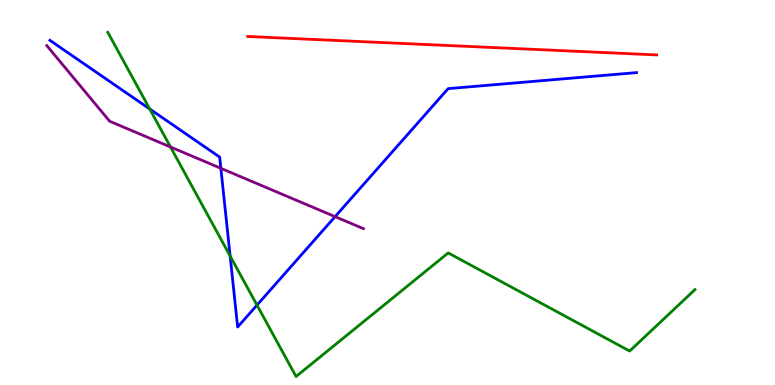[{'lines': ['blue', 'red'], 'intersections': []}, {'lines': ['green', 'red'], 'intersections': []}, {'lines': ['purple', 'red'], 'intersections': []}, {'lines': ['blue', 'green'], 'intersections': [{'x': 1.93, 'y': 7.17}, {'x': 2.97, 'y': 3.35}, {'x': 3.32, 'y': 2.08}]}, {'lines': ['blue', 'purple'], 'intersections': [{'x': 2.85, 'y': 5.63}, {'x': 4.32, 'y': 4.37}]}, {'lines': ['green', 'purple'], 'intersections': [{'x': 2.2, 'y': 6.18}]}]